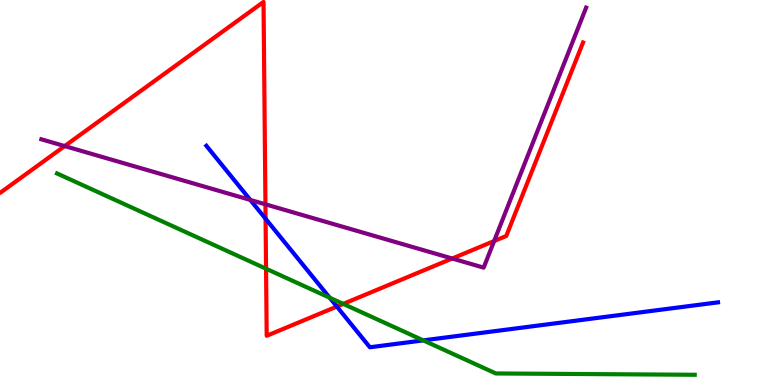[{'lines': ['blue', 'red'], 'intersections': [{'x': 3.43, 'y': 4.32}, {'x': 4.35, 'y': 2.04}]}, {'lines': ['green', 'red'], 'intersections': [{'x': 3.43, 'y': 3.02}, {'x': 4.43, 'y': 2.11}]}, {'lines': ['purple', 'red'], 'intersections': [{'x': 0.835, 'y': 6.21}, {'x': 3.43, 'y': 4.69}, {'x': 5.83, 'y': 3.29}, {'x': 6.38, 'y': 3.74}]}, {'lines': ['blue', 'green'], 'intersections': [{'x': 4.25, 'y': 2.27}, {'x': 5.46, 'y': 1.16}]}, {'lines': ['blue', 'purple'], 'intersections': [{'x': 3.23, 'y': 4.81}]}, {'lines': ['green', 'purple'], 'intersections': []}]